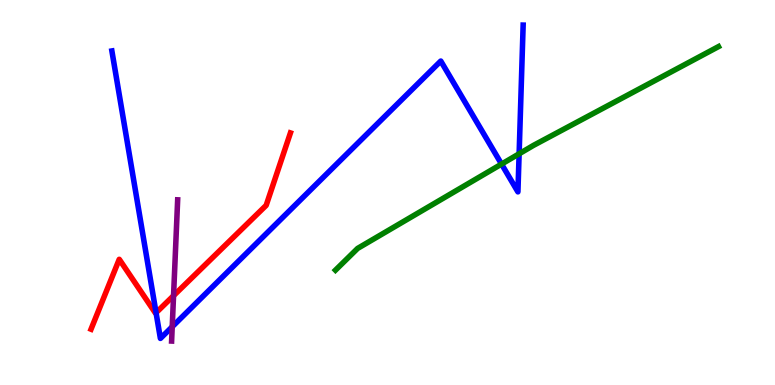[{'lines': ['blue', 'red'], 'intersections': [{'x': 2.01, 'y': 1.88}]}, {'lines': ['green', 'red'], 'intersections': []}, {'lines': ['purple', 'red'], 'intersections': [{'x': 2.24, 'y': 2.32}]}, {'lines': ['blue', 'green'], 'intersections': [{'x': 6.47, 'y': 5.74}, {'x': 6.7, 'y': 6.01}]}, {'lines': ['blue', 'purple'], 'intersections': [{'x': 2.22, 'y': 1.51}]}, {'lines': ['green', 'purple'], 'intersections': []}]